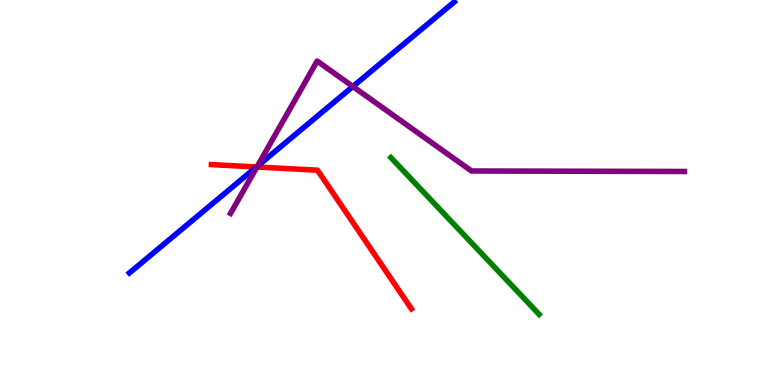[{'lines': ['blue', 'red'], 'intersections': [{'x': 3.31, 'y': 5.66}]}, {'lines': ['green', 'red'], 'intersections': []}, {'lines': ['purple', 'red'], 'intersections': [{'x': 3.32, 'y': 5.66}]}, {'lines': ['blue', 'green'], 'intersections': []}, {'lines': ['blue', 'purple'], 'intersections': [{'x': 3.32, 'y': 5.68}, {'x': 4.55, 'y': 7.75}]}, {'lines': ['green', 'purple'], 'intersections': []}]